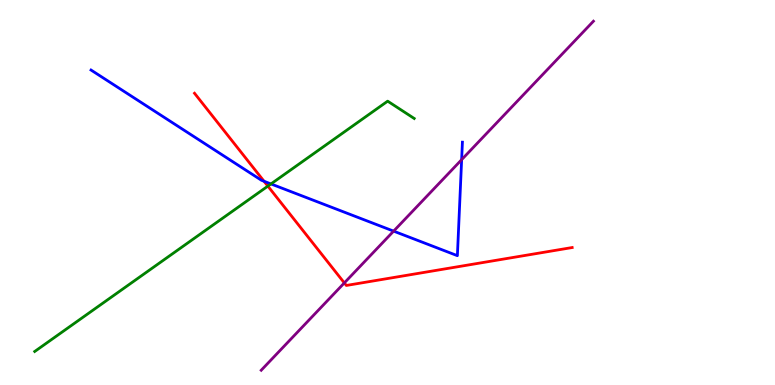[{'lines': ['blue', 'red'], 'intersections': [{'x': 3.41, 'y': 5.29}]}, {'lines': ['green', 'red'], 'intersections': [{'x': 3.46, 'y': 5.17}]}, {'lines': ['purple', 'red'], 'intersections': [{'x': 4.44, 'y': 2.65}]}, {'lines': ['blue', 'green'], 'intersections': [{'x': 3.5, 'y': 5.22}]}, {'lines': ['blue', 'purple'], 'intersections': [{'x': 5.08, 'y': 4.0}, {'x': 5.96, 'y': 5.85}]}, {'lines': ['green', 'purple'], 'intersections': []}]